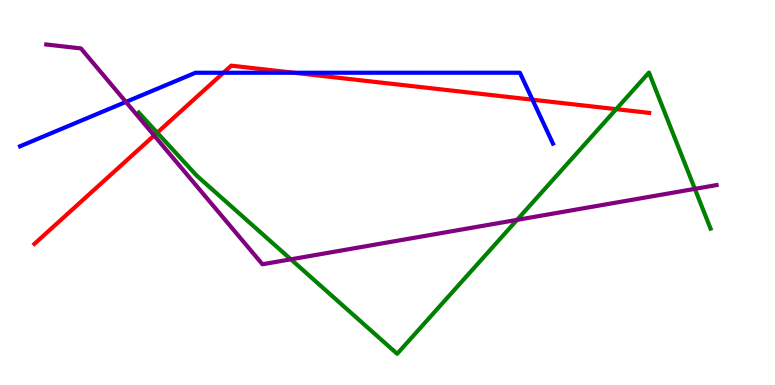[{'lines': ['blue', 'red'], 'intersections': [{'x': 2.88, 'y': 8.11}, {'x': 3.79, 'y': 8.11}, {'x': 6.87, 'y': 7.41}]}, {'lines': ['green', 'red'], 'intersections': [{'x': 2.03, 'y': 6.55}, {'x': 7.95, 'y': 7.16}]}, {'lines': ['purple', 'red'], 'intersections': [{'x': 1.99, 'y': 6.48}]}, {'lines': ['blue', 'green'], 'intersections': []}, {'lines': ['blue', 'purple'], 'intersections': [{'x': 1.62, 'y': 7.35}]}, {'lines': ['green', 'purple'], 'intersections': [{'x': 3.75, 'y': 3.26}, {'x': 6.67, 'y': 4.29}, {'x': 8.97, 'y': 5.09}]}]